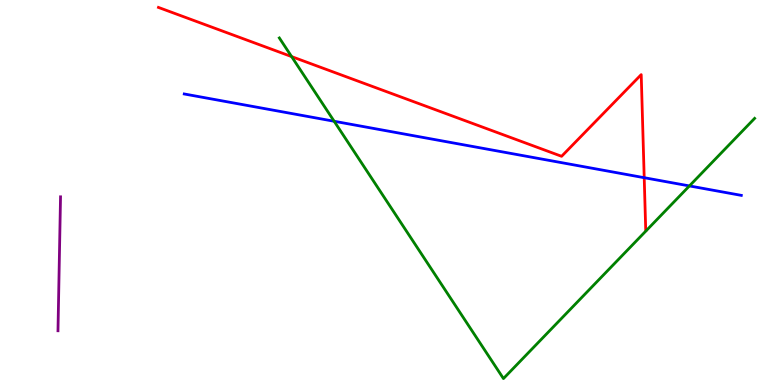[{'lines': ['blue', 'red'], 'intersections': [{'x': 8.31, 'y': 5.38}]}, {'lines': ['green', 'red'], 'intersections': [{'x': 3.76, 'y': 8.53}]}, {'lines': ['purple', 'red'], 'intersections': []}, {'lines': ['blue', 'green'], 'intersections': [{'x': 4.31, 'y': 6.85}, {'x': 8.9, 'y': 5.17}]}, {'lines': ['blue', 'purple'], 'intersections': []}, {'lines': ['green', 'purple'], 'intersections': []}]